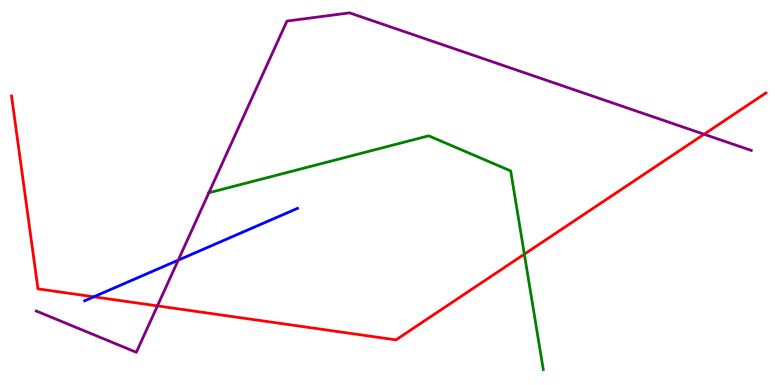[{'lines': ['blue', 'red'], 'intersections': [{'x': 1.21, 'y': 2.29}]}, {'lines': ['green', 'red'], 'intersections': [{'x': 6.77, 'y': 3.4}]}, {'lines': ['purple', 'red'], 'intersections': [{'x': 2.03, 'y': 2.05}, {'x': 9.08, 'y': 6.51}]}, {'lines': ['blue', 'green'], 'intersections': []}, {'lines': ['blue', 'purple'], 'intersections': [{'x': 2.3, 'y': 3.24}]}, {'lines': ['green', 'purple'], 'intersections': [{'x': 2.7, 'y': 4.99}]}]